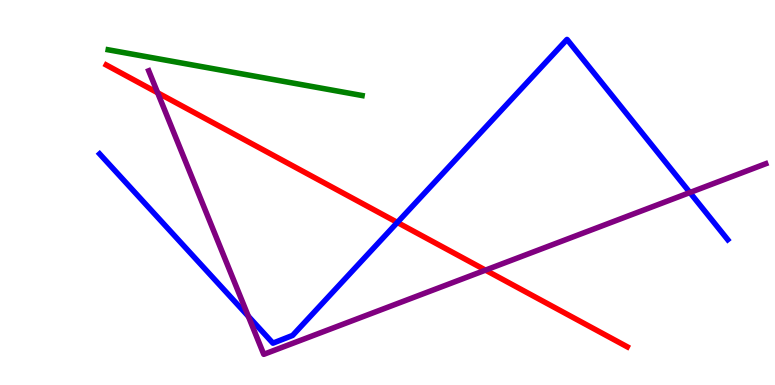[{'lines': ['blue', 'red'], 'intersections': [{'x': 5.13, 'y': 4.22}]}, {'lines': ['green', 'red'], 'intersections': []}, {'lines': ['purple', 'red'], 'intersections': [{'x': 2.03, 'y': 7.59}, {'x': 6.26, 'y': 2.98}]}, {'lines': ['blue', 'green'], 'intersections': []}, {'lines': ['blue', 'purple'], 'intersections': [{'x': 3.2, 'y': 1.78}, {'x': 8.9, 'y': 5.0}]}, {'lines': ['green', 'purple'], 'intersections': []}]